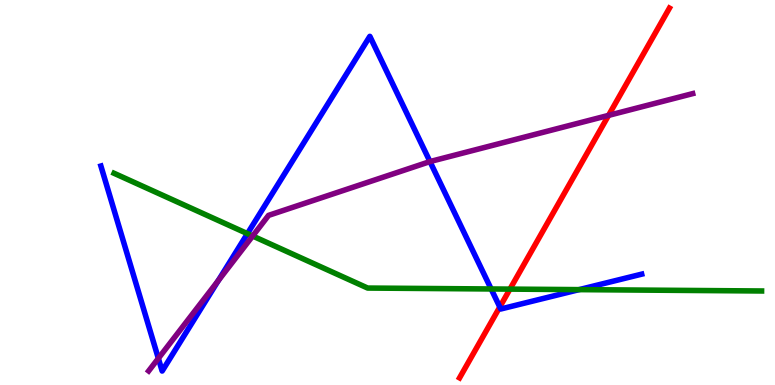[{'lines': ['blue', 'red'], 'intersections': [{'x': 6.45, 'y': 2.03}]}, {'lines': ['green', 'red'], 'intersections': [{'x': 6.58, 'y': 2.49}]}, {'lines': ['purple', 'red'], 'intersections': [{'x': 7.85, 'y': 7.0}]}, {'lines': ['blue', 'green'], 'intersections': [{'x': 3.19, 'y': 3.93}, {'x': 6.34, 'y': 2.49}, {'x': 7.47, 'y': 2.48}]}, {'lines': ['blue', 'purple'], 'intersections': [{'x': 2.04, 'y': 0.692}, {'x': 2.82, 'y': 2.71}, {'x': 5.55, 'y': 5.8}]}, {'lines': ['green', 'purple'], 'intersections': [{'x': 3.26, 'y': 3.87}]}]